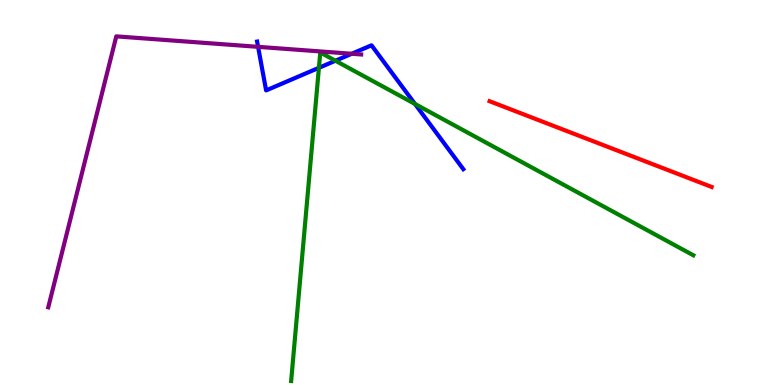[{'lines': ['blue', 'red'], 'intersections': []}, {'lines': ['green', 'red'], 'intersections': []}, {'lines': ['purple', 'red'], 'intersections': []}, {'lines': ['blue', 'green'], 'intersections': [{'x': 4.11, 'y': 8.24}, {'x': 4.33, 'y': 8.42}, {'x': 5.35, 'y': 7.3}]}, {'lines': ['blue', 'purple'], 'intersections': [{'x': 3.33, 'y': 8.78}, {'x': 4.54, 'y': 8.6}]}, {'lines': ['green', 'purple'], 'intersections': []}]